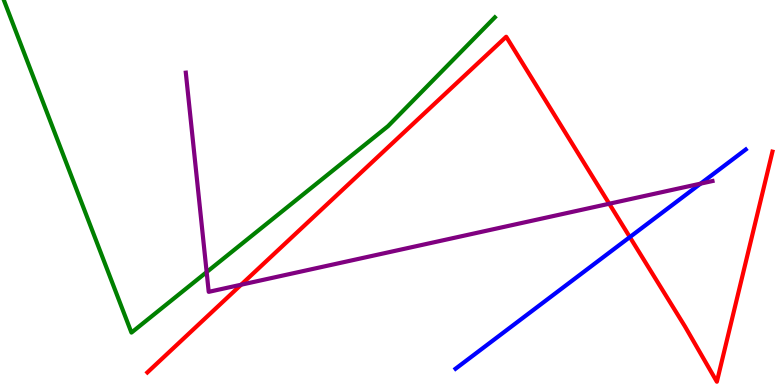[{'lines': ['blue', 'red'], 'intersections': [{'x': 8.13, 'y': 3.84}]}, {'lines': ['green', 'red'], 'intersections': []}, {'lines': ['purple', 'red'], 'intersections': [{'x': 3.11, 'y': 2.6}, {'x': 7.86, 'y': 4.71}]}, {'lines': ['blue', 'green'], 'intersections': []}, {'lines': ['blue', 'purple'], 'intersections': [{'x': 9.04, 'y': 5.23}]}, {'lines': ['green', 'purple'], 'intersections': [{'x': 2.67, 'y': 2.93}]}]